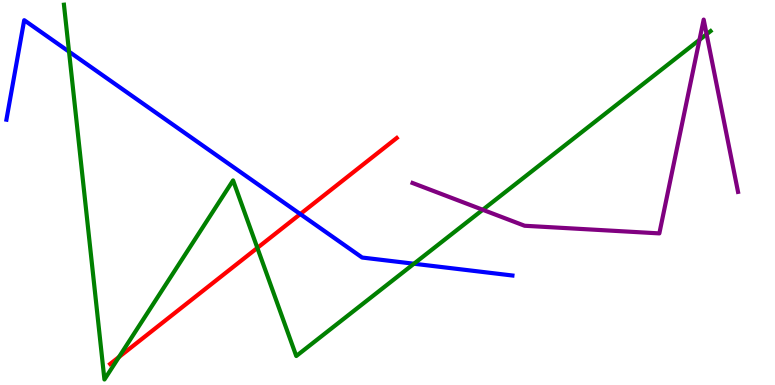[{'lines': ['blue', 'red'], 'intersections': [{'x': 3.87, 'y': 4.44}]}, {'lines': ['green', 'red'], 'intersections': [{'x': 1.53, 'y': 0.727}, {'x': 3.32, 'y': 3.56}]}, {'lines': ['purple', 'red'], 'intersections': []}, {'lines': ['blue', 'green'], 'intersections': [{'x': 0.891, 'y': 8.66}, {'x': 5.34, 'y': 3.15}]}, {'lines': ['blue', 'purple'], 'intersections': []}, {'lines': ['green', 'purple'], 'intersections': [{'x': 6.23, 'y': 4.55}, {'x': 9.03, 'y': 8.97}, {'x': 9.12, 'y': 9.11}]}]